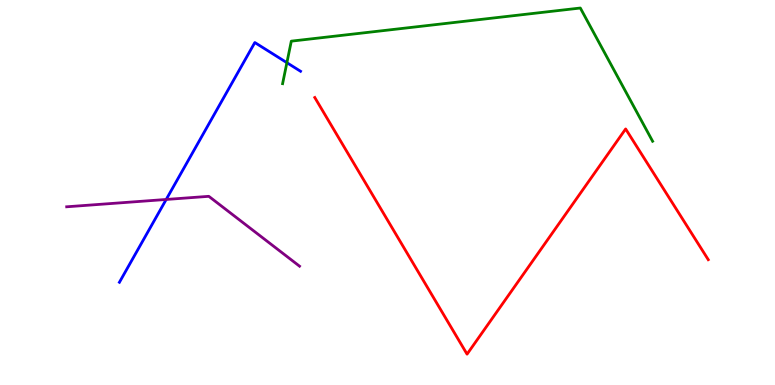[{'lines': ['blue', 'red'], 'intersections': []}, {'lines': ['green', 'red'], 'intersections': []}, {'lines': ['purple', 'red'], 'intersections': []}, {'lines': ['blue', 'green'], 'intersections': [{'x': 3.7, 'y': 8.37}]}, {'lines': ['blue', 'purple'], 'intersections': [{'x': 2.14, 'y': 4.82}]}, {'lines': ['green', 'purple'], 'intersections': []}]